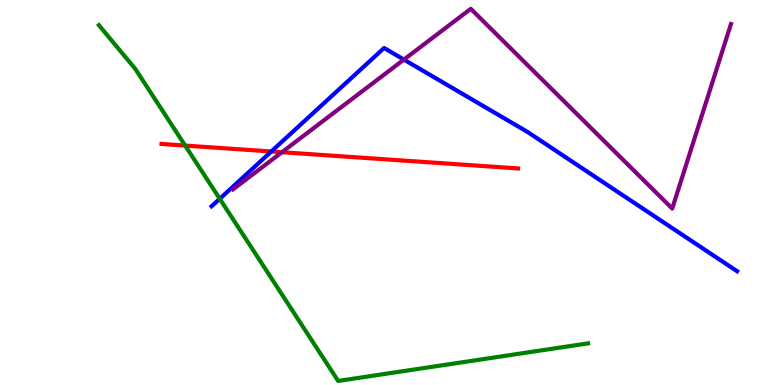[{'lines': ['blue', 'red'], 'intersections': [{'x': 3.5, 'y': 6.07}]}, {'lines': ['green', 'red'], 'intersections': [{'x': 2.39, 'y': 6.22}]}, {'lines': ['purple', 'red'], 'intersections': [{'x': 3.64, 'y': 6.05}]}, {'lines': ['blue', 'green'], 'intersections': [{'x': 2.84, 'y': 4.84}]}, {'lines': ['blue', 'purple'], 'intersections': [{'x': 5.21, 'y': 8.45}]}, {'lines': ['green', 'purple'], 'intersections': []}]